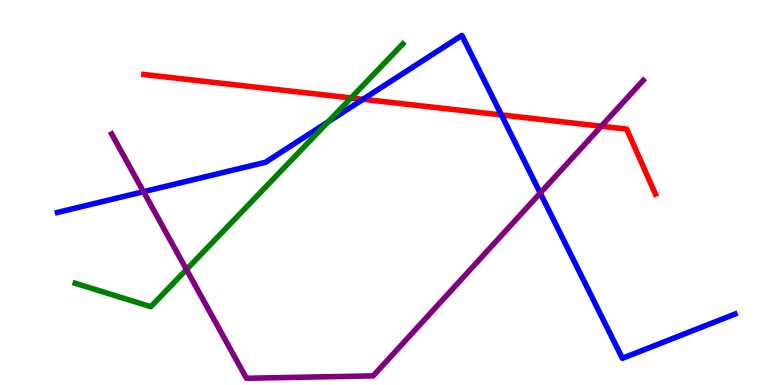[{'lines': ['blue', 'red'], 'intersections': [{'x': 4.68, 'y': 7.42}, {'x': 6.47, 'y': 7.01}]}, {'lines': ['green', 'red'], 'intersections': [{'x': 4.53, 'y': 7.46}]}, {'lines': ['purple', 'red'], 'intersections': [{'x': 7.76, 'y': 6.72}]}, {'lines': ['blue', 'green'], 'intersections': [{'x': 4.23, 'y': 6.84}]}, {'lines': ['blue', 'purple'], 'intersections': [{'x': 1.85, 'y': 5.02}, {'x': 6.97, 'y': 4.99}]}, {'lines': ['green', 'purple'], 'intersections': [{'x': 2.41, 'y': 3.0}]}]